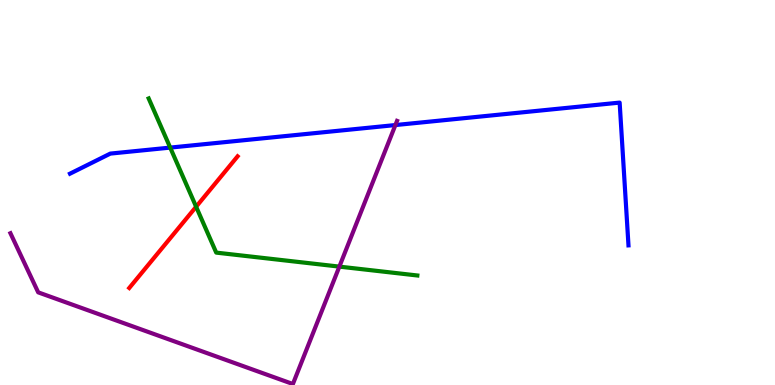[{'lines': ['blue', 'red'], 'intersections': []}, {'lines': ['green', 'red'], 'intersections': [{'x': 2.53, 'y': 4.63}]}, {'lines': ['purple', 'red'], 'intersections': []}, {'lines': ['blue', 'green'], 'intersections': [{'x': 2.2, 'y': 6.17}]}, {'lines': ['blue', 'purple'], 'intersections': [{'x': 5.1, 'y': 6.75}]}, {'lines': ['green', 'purple'], 'intersections': [{'x': 4.38, 'y': 3.07}]}]